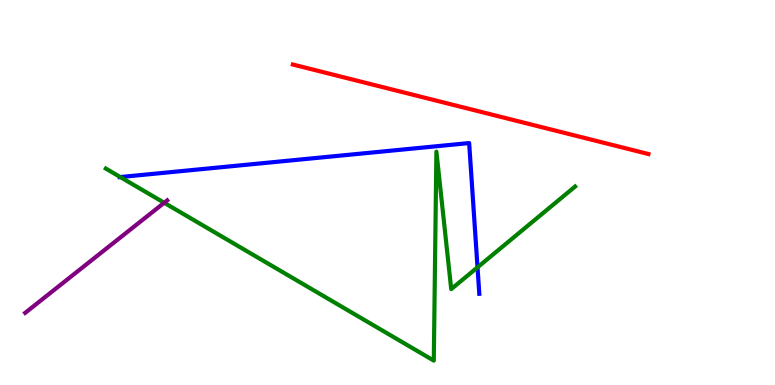[{'lines': ['blue', 'red'], 'intersections': []}, {'lines': ['green', 'red'], 'intersections': []}, {'lines': ['purple', 'red'], 'intersections': []}, {'lines': ['blue', 'green'], 'intersections': [{'x': 1.55, 'y': 5.4}, {'x': 6.16, 'y': 3.06}]}, {'lines': ['blue', 'purple'], 'intersections': []}, {'lines': ['green', 'purple'], 'intersections': [{'x': 2.12, 'y': 4.73}]}]